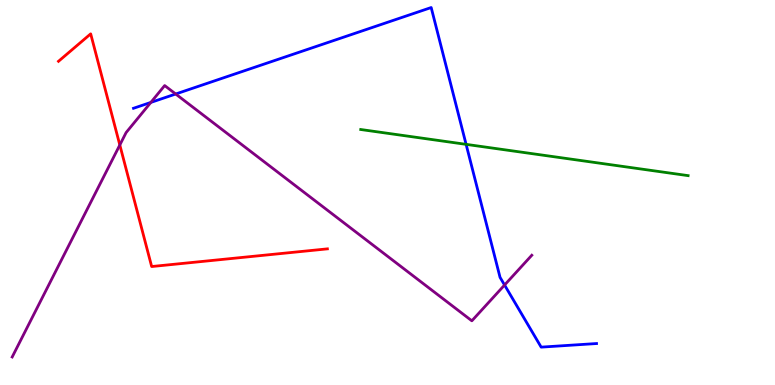[{'lines': ['blue', 'red'], 'intersections': []}, {'lines': ['green', 'red'], 'intersections': []}, {'lines': ['purple', 'red'], 'intersections': [{'x': 1.55, 'y': 6.23}]}, {'lines': ['blue', 'green'], 'intersections': [{'x': 6.01, 'y': 6.25}]}, {'lines': ['blue', 'purple'], 'intersections': [{'x': 1.95, 'y': 7.34}, {'x': 2.27, 'y': 7.56}, {'x': 6.51, 'y': 2.6}]}, {'lines': ['green', 'purple'], 'intersections': []}]